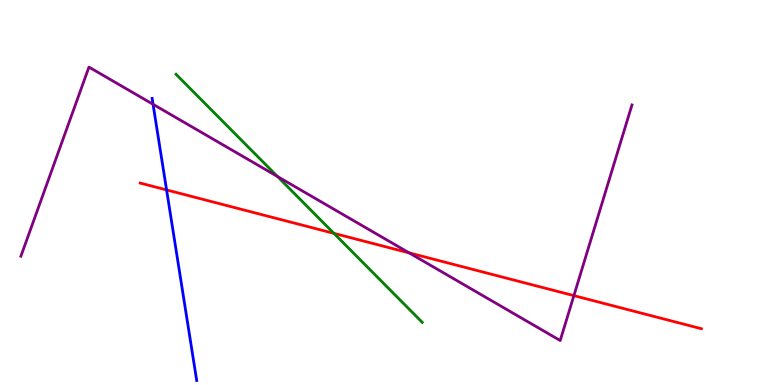[{'lines': ['blue', 'red'], 'intersections': [{'x': 2.15, 'y': 5.07}]}, {'lines': ['green', 'red'], 'intersections': [{'x': 4.31, 'y': 3.94}]}, {'lines': ['purple', 'red'], 'intersections': [{'x': 5.28, 'y': 3.43}, {'x': 7.4, 'y': 2.32}]}, {'lines': ['blue', 'green'], 'intersections': []}, {'lines': ['blue', 'purple'], 'intersections': [{'x': 1.97, 'y': 7.29}]}, {'lines': ['green', 'purple'], 'intersections': [{'x': 3.58, 'y': 5.42}]}]